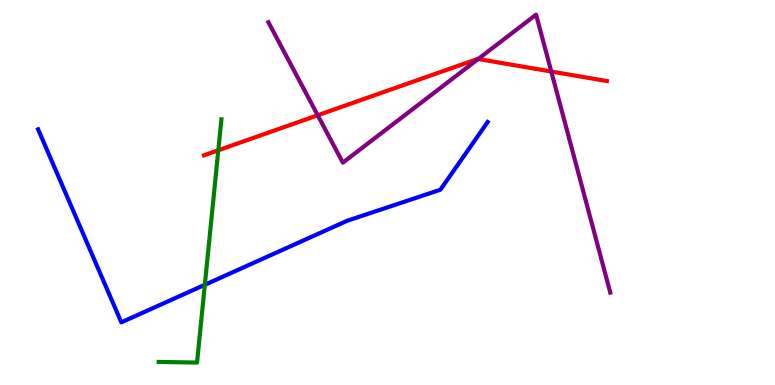[{'lines': ['blue', 'red'], 'intersections': []}, {'lines': ['green', 'red'], 'intersections': [{'x': 2.82, 'y': 6.1}]}, {'lines': ['purple', 'red'], 'intersections': [{'x': 4.1, 'y': 7.01}, {'x': 6.17, 'y': 8.47}, {'x': 7.11, 'y': 8.14}]}, {'lines': ['blue', 'green'], 'intersections': [{'x': 2.64, 'y': 2.6}]}, {'lines': ['blue', 'purple'], 'intersections': []}, {'lines': ['green', 'purple'], 'intersections': []}]